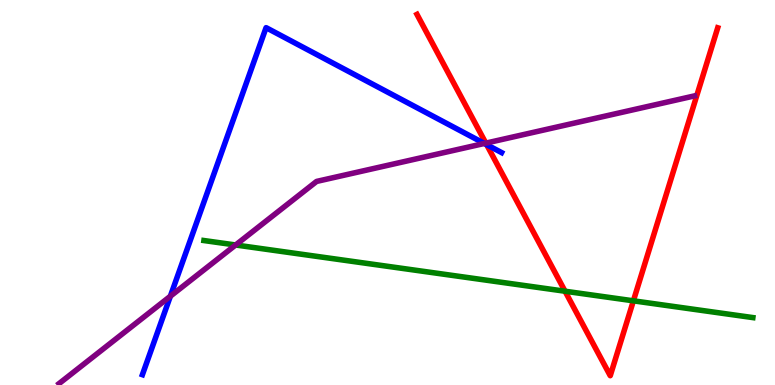[{'lines': ['blue', 'red'], 'intersections': [{'x': 6.28, 'y': 6.24}]}, {'lines': ['green', 'red'], 'intersections': [{'x': 7.29, 'y': 2.44}, {'x': 8.17, 'y': 2.19}]}, {'lines': ['purple', 'red'], 'intersections': [{'x': 6.27, 'y': 6.28}]}, {'lines': ['blue', 'green'], 'intersections': []}, {'lines': ['blue', 'purple'], 'intersections': [{'x': 2.2, 'y': 2.31}, {'x': 6.25, 'y': 6.27}]}, {'lines': ['green', 'purple'], 'intersections': [{'x': 3.04, 'y': 3.64}]}]